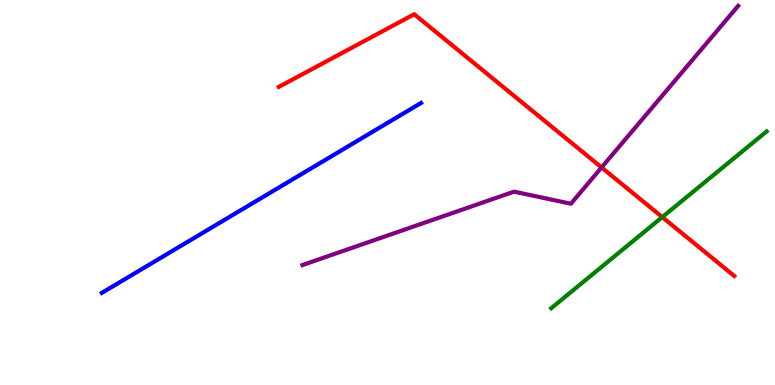[{'lines': ['blue', 'red'], 'intersections': []}, {'lines': ['green', 'red'], 'intersections': [{'x': 8.55, 'y': 4.36}]}, {'lines': ['purple', 'red'], 'intersections': [{'x': 7.76, 'y': 5.65}]}, {'lines': ['blue', 'green'], 'intersections': []}, {'lines': ['blue', 'purple'], 'intersections': []}, {'lines': ['green', 'purple'], 'intersections': []}]